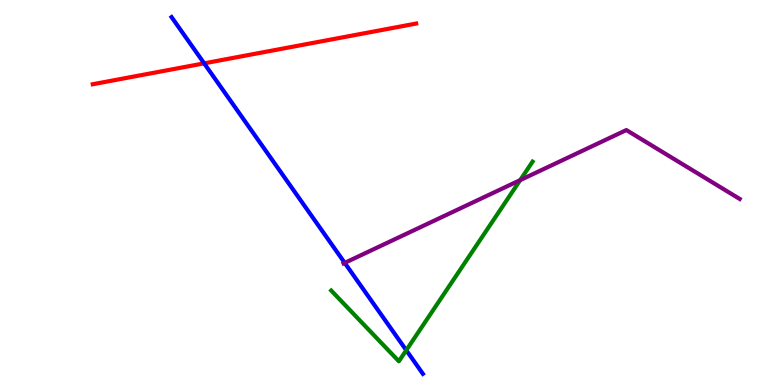[{'lines': ['blue', 'red'], 'intersections': [{'x': 2.63, 'y': 8.35}]}, {'lines': ['green', 'red'], 'intersections': []}, {'lines': ['purple', 'red'], 'intersections': []}, {'lines': ['blue', 'green'], 'intersections': [{'x': 5.24, 'y': 0.903}]}, {'lines': ['blue', 'purple'], 'intersections': [{'x': 4.45, 'y': 3.17}]}, {'lines': ['green', 'purple'], 'intersections': [{'x': 6.71, 'y': 5.32}]}]